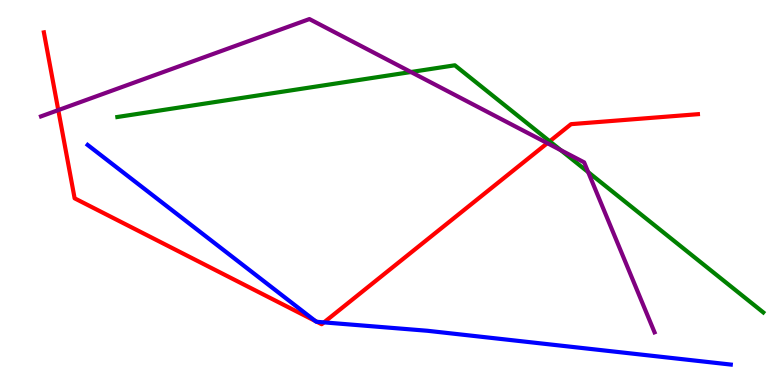[{'lines': ['blue', 'red'], 'intersections': [{'x': 4.07, 'y': 1.66}, {'x': 4.09, 'y': 1.64}, {'x': 4.18, 'y': 1.63}]}, {'lines': ['green', 'red'], 'intersections': [{'x': 7.09, 'y': 6.33}]}, {'lines': ['purple', 'red'], 'intersections': [{'x': 0.752, 'y': 7.14}, {'x': 7.06, 'y': 6.28}]}, {'lines': ['blue', 'green'], 'intersections': []}, {'lines': ['blue', 'purple'], 'intersections': []}, {'lines': ['green', 'purple'], 'intersections': [{'x': 5.3, 'y': 8.13}, {'x': 7.24, 'y': 6.1}, {'x': 7.59, 'y': 5.53}]}]